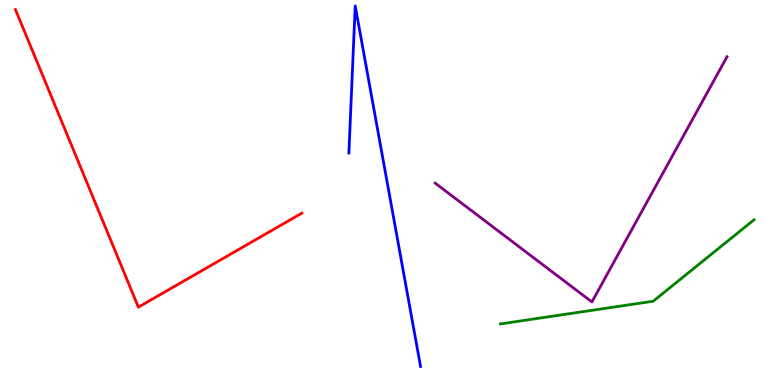[{'lines': ['blue', 'red'], 'intersections': []}, {'lines': ['green', 'red'], 'intersections': []}, {'lines': ['purple', 'red'], 'intersections': []}, {'lines': ['blue', 'green'], 'intersections': []}, {'lines': ['blue', 'purple'], 'intersections': []}, {'lines': ['green', 'purple'], 'intersections': []}]